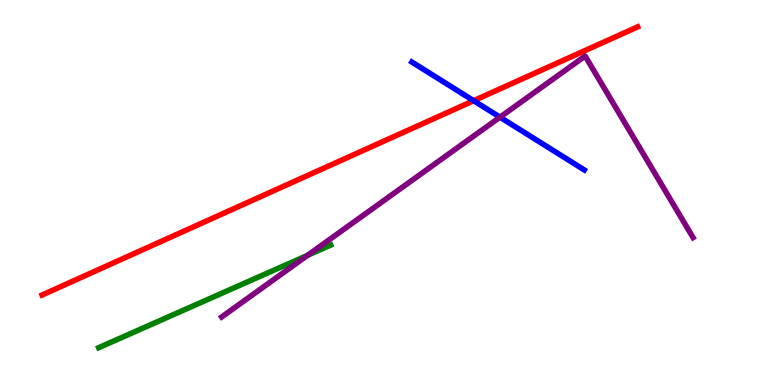[{'lines': ['blue', 'red'], 'intersections': [{'x': 6.11, 'y': 7.38}]}, {'lines': ['green', 'red'], 'intersections': []}, {'lines': ['purple', 'red'], 'intersections': []}, {'lines': ['blue', 'green'], 'intersections': []}, {'lines': ['blue', 'purple'], 'intersections': [{'x': 6.45, 'y': 6.96}]}, {'lines': ['green', 'purple'], 'intersections': [{'x': 3.97, 'y': 3.37}]}]